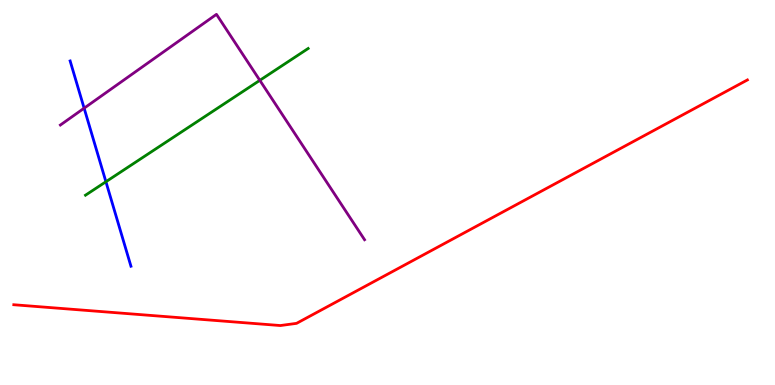[{'lines': ['blue', 'red'], 'intersections': []}, {'lines': ['green', 'red'], 'intersections': []}, {'lines': ['purple', 'red'], 'intersections': []}, {'lines': ['blue', 'green'], 'intersections': [{'x': 1.37, 'y': 5.28}]}, {'lines': ['blue', 'purple'], 'intersections': [{'x': 1.09, 'y': 7.19}]}, {'lines': ['green', 'purple'], 'intersections': [{'x': 3.35, 'y': 7.91}]}]